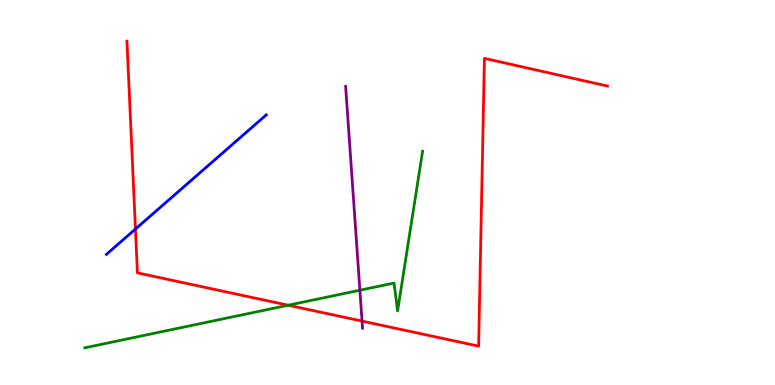[{'lines': ['blue', 'red'], 'intersections': [{'x': 1.75, 'y': 4.05}]}, {'lines': ['green', 'red'], 'intersections': [{'x': 3.72, 'y': 2.07}]}, {'lines': ['purple', 'red'], 'intersections': [{'x': 4.67, 'y': 1.66}]}, {'lines': ['blue', 'green'], 'intersections': []}, {'lines': ['blue', 'purple'], 'intersections': []}, {'lines': ['green', 'purple'], 'intersections': [{'x': 4.64, 'y': 2.46}]}]